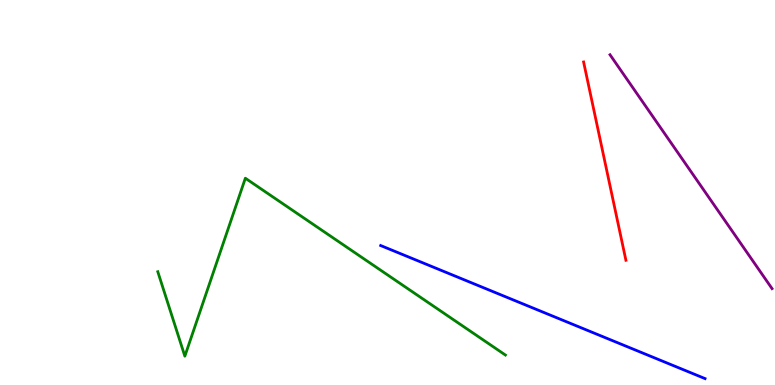[{'lines': ['blue', 'red'], 'intersections': []}, {'lines': ['green', 'red'], 'intersections': []}, {'lines': ['purple', 'red'], 'intersections': []}, {'lines': ['blue', 'green'], 'intersections': []}, {'lines': ['blue', 'purple'], 'intersections': []}, {'lines': ['green', 'purple'], 'intersections': []}]